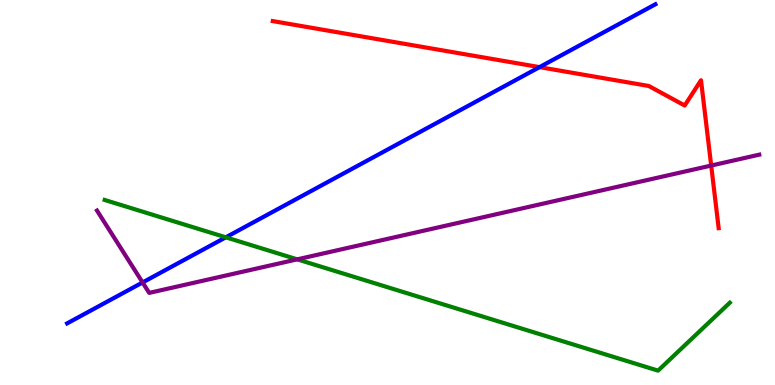[{'lines': ['blue', 'red'], 'intersections': [{'x': 6.96, 'y': 8.26}]}, {'lines': ['green', 'red'], 'intersections': []}, {'lines': ['purple', 'red'], 'intersections': [{'x': 9.18, 'y': 5.7}]}, {'lines': ['blue', 'green'], 'intersections': [{'x': 2.91, 'y': 3.84}]}, {'lines': ['blue', 'purple'], 'intersections': [{'x': 1.84, 'y': 2.66}]}, {'lines': ['green', 'purple'], 'intersections': [{'x': 3.84, 'y': 3.26}]}]